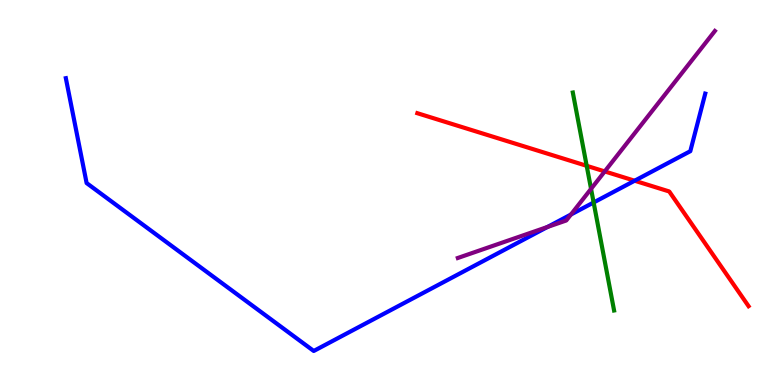[{'lines': ['blue', 'red'], 'intersections': [{'x': 8.19, 'y': 5.31}]}, {'lines': ['green', 'red'], 'intersections': [{'x': 7.57, 'y': 5.69}]}, {'lines': ['purple', 'red'], 'intersections': [{'x': 7.8, 'y': 5.55}]}, {'lines': ['blue', 'green'], 'intersections': [{'x': 7.66, 'y': 4.74}]}, {'lines': ['blue', 'purple'], 'intersections': [{'x': 7.06, 'y': 4.1}, {'x': 7.37, 'y': 4.43}]}, {'lines': ['green', 'purple'], 'intersections': [{'x': 7.63, 'y': 5.09}]}]